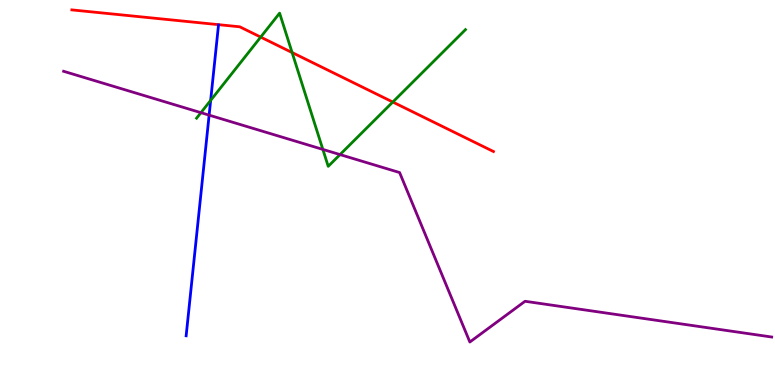[{'lines': ['blue', 'red'], 'intersections': []}, {'lines': ['green', 'red'], 'intersections': [{'x': 3.36, 'y': 9.04}, {'x': 3.77, 'y': 8.64}, {'x': 5.07, 'y': 7.35}]}, {'lines': ['purple', 'red'], 'intersections': []}, {'lines': ['blue', 'green'], 'intersections': [{'x': 2.72, 'y': 7.39}]}, {'lines': ['blue', 'purple'], 'intersections': [{'x': 2.7, 'y': 7.01}]}, {'lines': ['green', 'purple'], 'intersections': [{'x': 2.59, 'y': 7.07}, {'x': 4.17, 'y': 6.12}, {'x': 4.39, 'y': 5.98}]}]